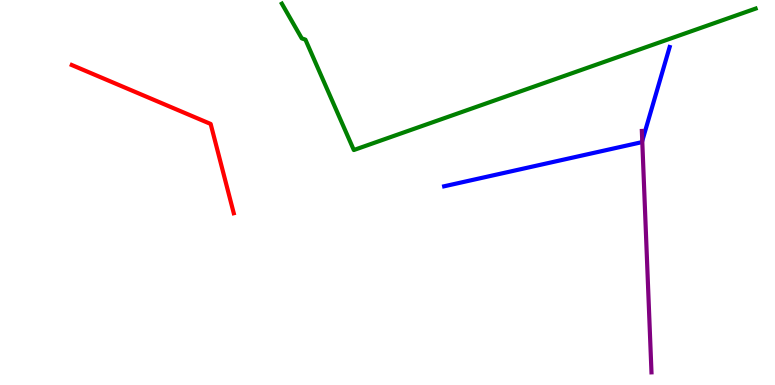[{'lines': ['blue', 'red'], 'intersections': []}, {'lines': ['green', 'red'], 'intersections': []}, {'lines': ['purple', 'red'], 'intersections': []}, {'lines': ['blue', 'green'], 'intersections': []}, {'lines': ['blue', 'purple'], 'intersections': [{'x': 8.29, 'y': 6.34}]}, {'lines': ['green', 'purple'], 'intersections': []}]